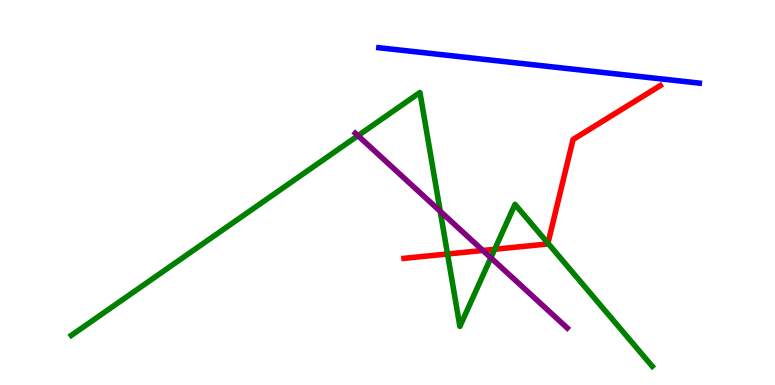[{'lines': ['blue', 'red'], 'intersections': []}, {'lines': ['green', 'red'], 'intersections': [{'x': 5.77, 'y': 3.4}, {'x': 6.38, 'y': 3.53}, {'x': 7.07, 'y': 3.68}]}, {'lines': ['purple', 'red'], 'intersections': [{'x': 6.23, 'y': 3.49}]}, {'lines': ['blue', 'green'], 'intersections': []}, {'lines': ['blue', 'purple'], 'intersections': []}, {'lines': ['green', 'purple'], 'intersections': [{'x': 4.62, 'y': 6.48}, {'x': 5.68, 'y': 4.51}, {'x': 6.33, 'y': 3.3}]}]